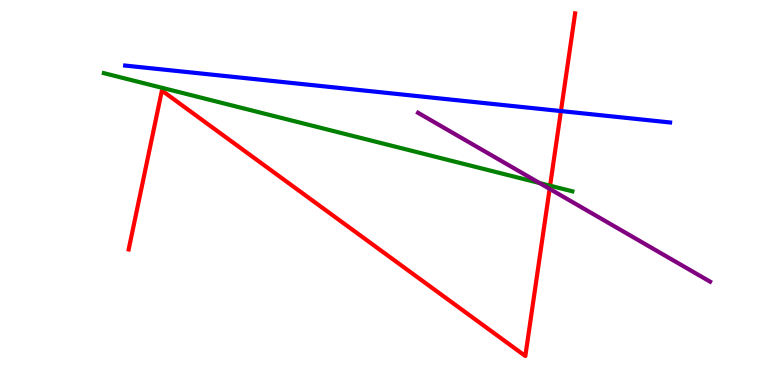[{'lines': ['blue', 'red'], 'intersections': [{'x': 7.24, 'y': 7.12}]}, {'lines': ['green', 'red'], 'intersections': [{'x': 7.1, 'y': 5.18}]}, {'lines': ['purple', 'red'], 'intersections': [{'x': 7.09, 'y': 5.09}]}, {'lines': ['blue', 'green'], 'intersections': []}, {'lines': ['blue', 'purple'], 'intersections': []}, {'lines': ['green', 'purple'], 'intersections': [{'x': 6.96, 'y': 5.25}]}]